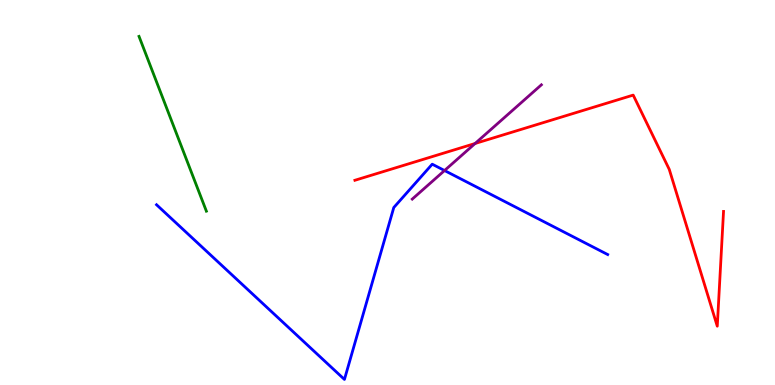[{'lines': ['blue', 'red'], 'intersections': []}, {'lines': ['green', 'red'], 'intersections': []}, {'lines': ['purple', 'red'], 'intersections': [{'x': 6.13, 'y': 6.27}]}, {'lines': ['blue', 'green'], 'intersections': []}, {'lines': ['blue', 'purple'], 'intersections': [{'x': 5.74, 'y': 5.57}]}, {'lines': ['green', 'purple'], 'intersections': []}]